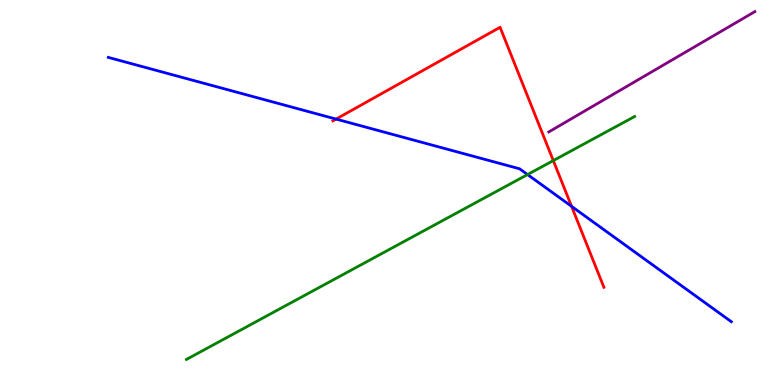[{'lines': ['blue', 'red'], 'intersections': [{'x': 4.34, 'y': 6.91}, {'x': 7.38, 'y': 4.64}]}, {'lines': ['green', 'red'], 'intersections': [{'x': 7.14, 'y': 5.83}]}, {'lines': ['purple', 'red'], 'intersections': []}, {'lines': ['blue', 'green'], 'intersections': [{'x': 6.81, 'y': 5.47}]}, {'lines': ['blue', 'purple'], 'intersections': []}, {'lines': ['green', 'purple'], 'intersections': []}]